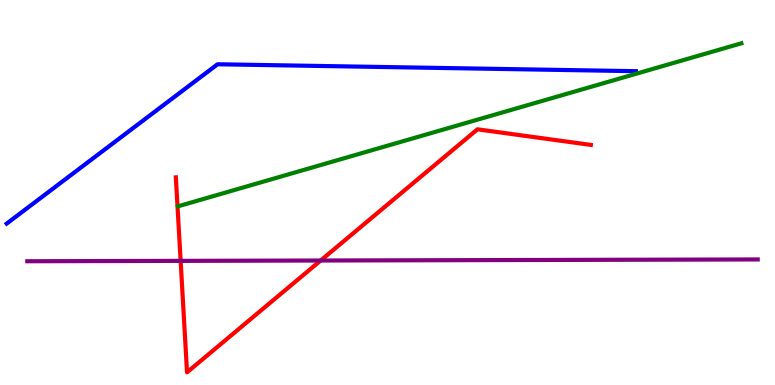[{'lines': ['blue', 'red'], 'intersections': []}, {'lines': ['green', 'red'], 'intersections': []}, {'lines': ['purple', 'red'], 'intersections': [{'x': 2.33, 'y': 3.22}, {'x': 4.14, 'y': 3.23}]}, {'lines': ['blue', 'green'], 'intersections': []}, {'lines': ['blue', 'purple'], 'intersections': []}, {'lines': ['green', 'purple'], 'intersections': []}]